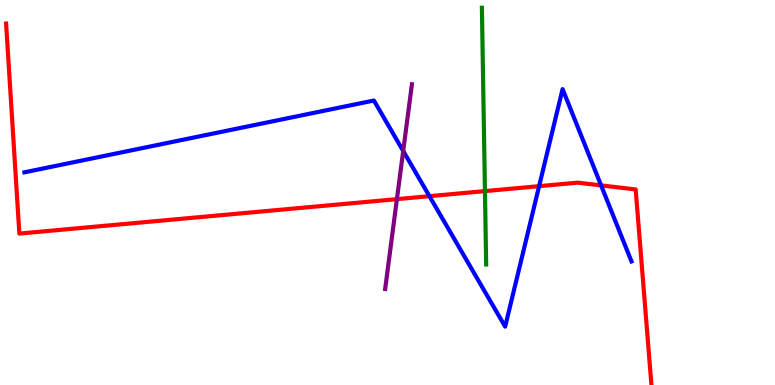[{'lines': ['blue', 'red'], 'intersections': [{'x': 5.54, 'y': 4.9}, {'x': 6.96, 'y': 5.16}, {'x': 7.76, 'y': 5.18}]}, {'lines': ['green', 'red'], 'intersections': [{'x': 6.26, 'y': 5.04}]}, {'lines': ['purple', 'red'], 'intersections': [{'x': 5.12, 'y': 4.83}]}, {'lines': ['blue', 'green'], 'intersections': []}, {'lines': ['blue', 'purple'], 'intersections': [{'x': 5.2, 'y': 6.08}]}, {'lines': ['green', 'purple'], 'intersections': []}]